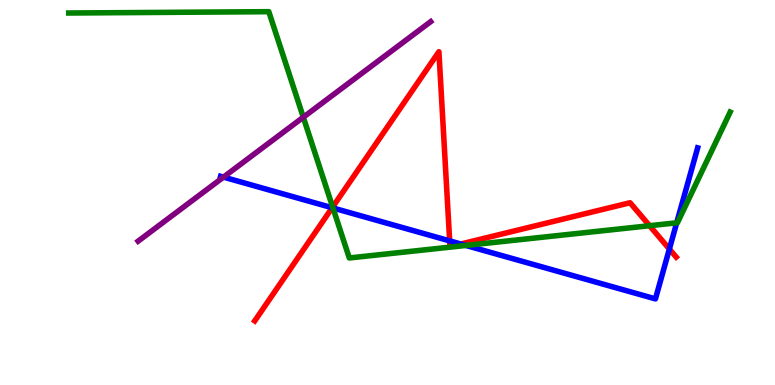[{'lines': ['blue', 'red'], 'intersections': [{'x': 4.29, 'y': 4.6}, {'x': 5.8, 'y': 3.74}, {'x': 5.95, 'y': 3.66}, {'x': 8.64, 'y': 3.53}]}, {'lines': ['green', 'red'], 'intersections': [{'x': 4.29, 'y': 4.62}, {'x': 8.38, 'y': 4.14}]}, {'lines': ['purple', 'red'], 'intersections': []}, {'lines': ['blue', 'green'], 'intersections': [{'x': 4.3, 'y': 4.6}, {'x': 6.01, 'y': 3.62}, {'x': 8.73, 'y': 4.21}]}, {'lines': ['blue', 'purple'], 'intersections': [{'x': 2.88, 'y': 5.4}]}, {'lines': ['green', 'purple'], 'intersections': [{'x': 3.91, 'y': 6.96}]}]